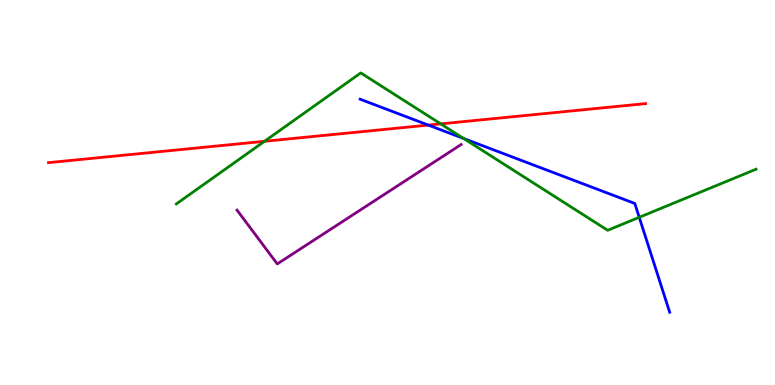[{'lines': ['blue', 'red'], 'intersections': [{'x': 5.53, 'y': 6.75}]}, {'lines': ['green', 'red'], 'intersections': [{'x': 3.41, 'y': 6.33}, {'x': 5.69, 'y': 6.78}]}, {'lines': ['purple', 'red'], 'intersections': []}, {'lines': ['blue', 'green'], 'intersections': [{'x': 5.98, 'y': 6.4}, {'x': 8.25, 'y': 4.36}]}, {'lines': ['blue', 'purple'], 'intersections': []}, {'lines': ['green', 'purple'], 'intersections': []}]